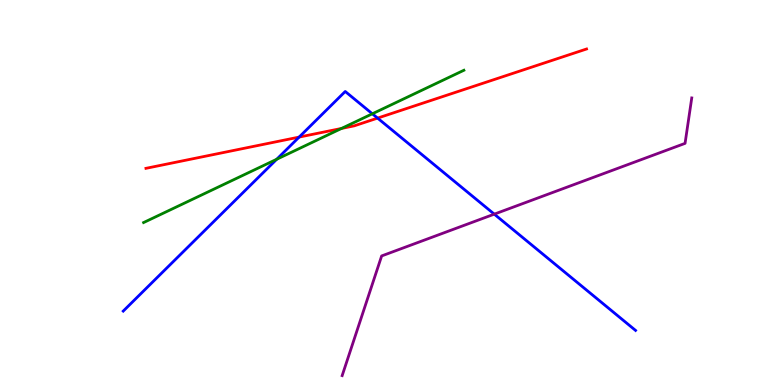[{'lines': ['blue', 'red'], 'intersections': [{'x': 3.86, 'y': 6.44}, {'x': 4.87, 'y': 6.93}]}, {'lines': ['green', 'red'], 'intersections': [{'x': 4.41, 'y': 6.66}]}, {'lines': ['purple', 'red'], 'intersections': []}, {'lines': ['blue', 'green'], 'intersections': [{'x': 3.57, 'y': 5.86}, {'x': 4.8, 'y': 7.04}]}, {'lines': ['blue', 'purple'], 'intersections': [{'x': 6.38, 'y': 4.44}]}, {'lines': ['green', 'purple'], 'intersections': []}]